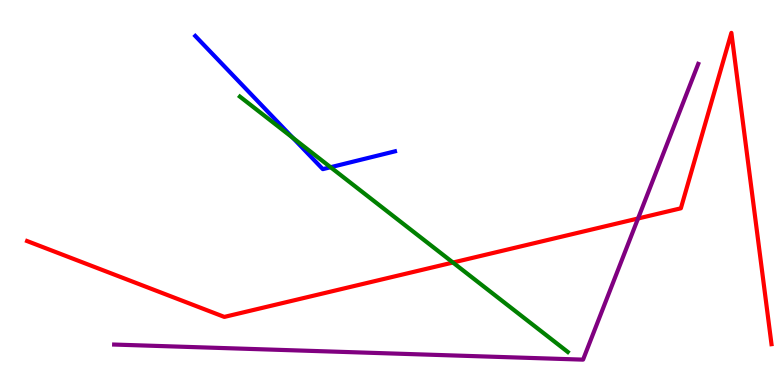[{'lines': ['blue', 'red'], 'intersections': []}, {'lines': ['green', 'red'], 'intersections': [{'x': 5.84, 'y': 3.18}]}, {'lines': ['purple', 'red'], 'intersections': [{'x': 8.23, 'y': 4.32}]}, {'lines': ['blue', 'green'], 'intersections': [{'x': 3.78, 'y': 6.42}, {'x': 4.27, 'y': 5.66}]}, {'lines': ['blue', 'purple'], 'intersections': []}, {'lines': ['green', 'purple'], 'intersections': []}]